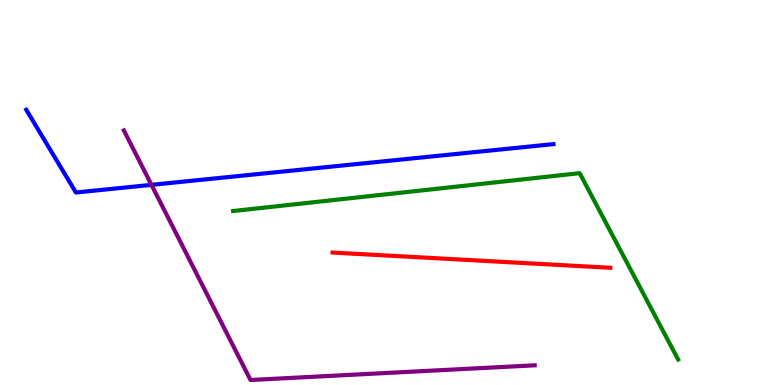[{'lines': ['blue', 'red'], 'intersections': []}, {'lines': ['green', 'red'], 'intersections': []}, {'lines': ['purple', 'red'], 'intersections': []}, {'lines': ['blue', 'green'], 'intersections': []}, {'lines': ['blue', 'purple'], 'intersections': [{'x': 1.95, 'y': 5.2}]}, {'lines': ['green', 'purple'], 'intersections': []}]